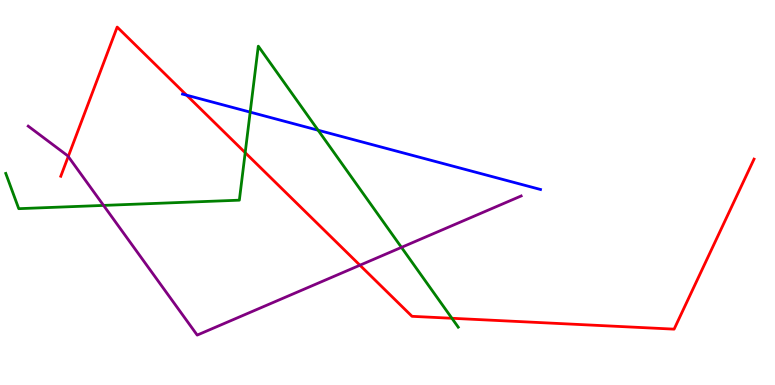[{'lines': ['blue', 'red'], 'intersections': [{'x': 2.41, 'y': 7.53}]}, {'lines': ['green', 'red'], 'intersections': [{'x': 3.16, 'y': 6.03}, {'x': 5.83, 'y': 1.73}]}, {'lines': ['purple', 'red'], 'intersections': [{'x': 0.881, 'y': 5.93}, {'x': 4.64, 'y': 3.11}]}, {'lines': ['blue', 'green'], 'intersections': [{'x': 3.23, 'y': 7.09}, {'x': 4.1, 'y': 6.62}]}, {'lines': ['blue', 'purple'], 'intersections': []}, {'lines': ['green', 'purple'], 'intersections': [{'x': 1.34, 'y': 4.66}, {'x': 5.18, 'y': 3.57}]}]